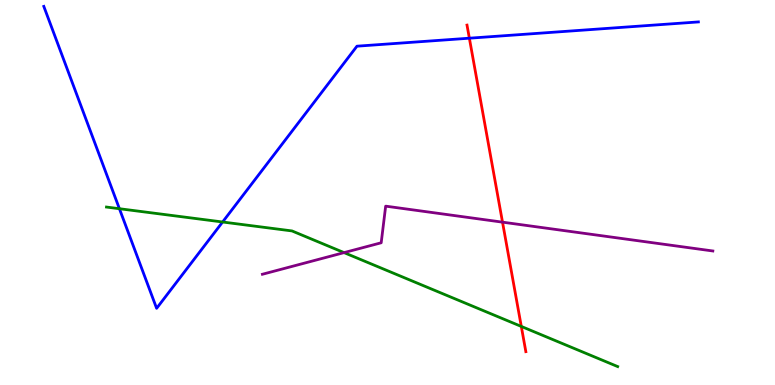[{'lines': ['blue', 'red'], 'intersections': [{'x': 6.06, 'y': 9.01}]}, {'lines': ['green', 'red'], 'intersections': [{'x': 6.73, 'y': 1.52}]}, {'lines': ['purple', 'red'], 'intersections': [{'x': 6.48, 'y': 4.23}]}, {'lines': ['blue', 'green'], 'intersections': [{'x': 1.54, 'y': 4.58}, {'x': 2.87, 'y': 4.23}]}, {'lines': ['blue', 'purple'], 'intersections': []}, {'lines': ['green', 'purple'], 'intersections': [{'x': 4.44, 'y': 3.44}]}]